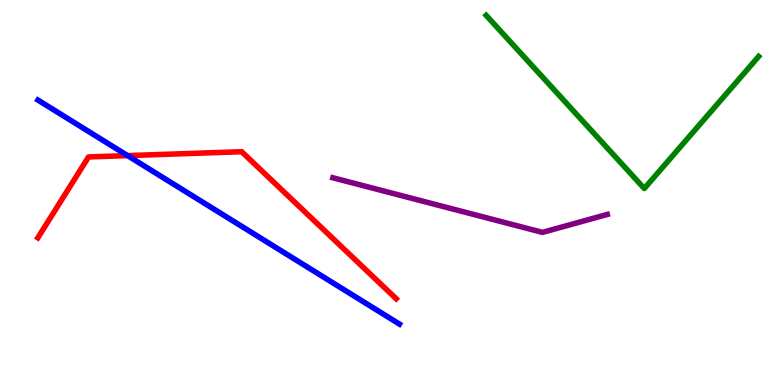[{'lines': ['blue', 'red'], 'intersections': [{'x': 1.65, 'y': 5.96}]}, {'lines': ['green', 'red'], 'intersections': []}, {'lines': ['purple', 'red'], 'intersections': []}, {'lines': ['blue', 'green'], 'intersections': []}, {'lines': ['blue', 'purple'], 'intersections': []}, {'lines': ['green', 'purple'], 'intersections': []}]